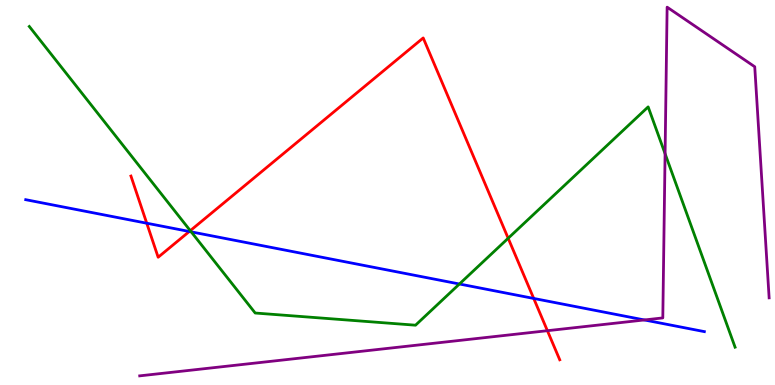[{'lines': ['blue', 'red'], 'intersections': [{'x': 1.89, 'y': 4.2}, {'x': 2.44, 'y': 3.99}, {'x': 6.89, 'y': 2.25}]}, {'lines': ['green', 'red'], 'intersections': [{'x': 2.46, 'y': 4.01}, {'x': 6.56, 'y': 3.81}]}, {'lines': ['purple', 'red'], 'intersections': [{'x': 7.06, 'y': 1.41}]}, {'lines': ['blue', 'green'], 'intersections': [{'x': 2.47, 'y': 3.98}, {'x': 5.93, 'y': 2.62}]}, {'lines': ['blue', 'purple'], 'intersections': [{'x': 8.31, 'y': 1.69}]}, {'lines': ['green', 'purple'], 'intersections': [{'x': 8.58, 'y': 6.01}]}]